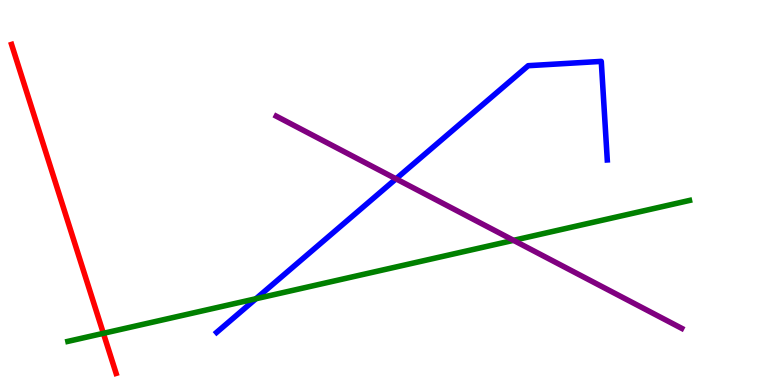[{'lines': ['blue', 'red'], 'intersections': []}, {'lines': ['green', 'red'], 'intersections': [{'x': 1.33, 'y': 1.34}]}, {'lines': ['purple', 'red'], 'intersections': []}, {'lines': ['blue', 'green'], 'intersections': [{'x': 3.3, 'y': 2.24}]}, {'lines': ['blue', 'purple'], 'intersections': [{'x': 5.11, 'y': 5.35}]}, {'lines': ['green', 'purple'], 'intersections': [{'x': 6.63, 'y': 3.76}]}]